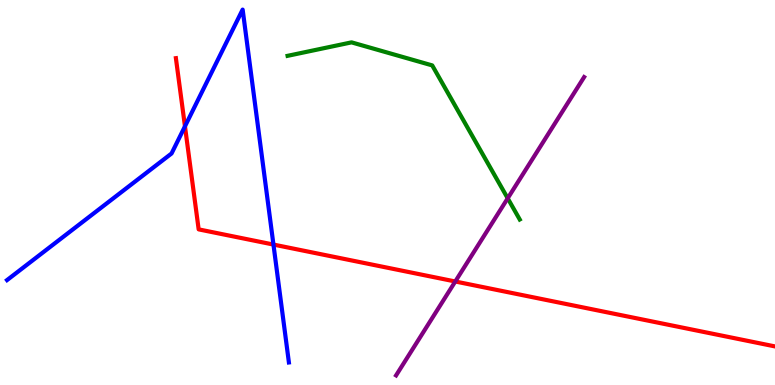[{'lines': ['blue', 'red'], 'intersections': [{'x': 2.39, 'y': 6.72}, {'x': 3.53, 'y': 3.65}]}, {'lines': ['green', 'red'], 'intersections': []}, {'lines': ['purple', 'red'], 'intersections': [{'x': 5.87, 'y': 2.69}]}, {'lines': ['blue', 'green'], 'intersections': []}, {'lines': ['blue', 'purple'], 'intersections': []}, {'lines': ['green', 'purple'], 'intersections': [{'x': 6.55, 'y': 4.85}]}]